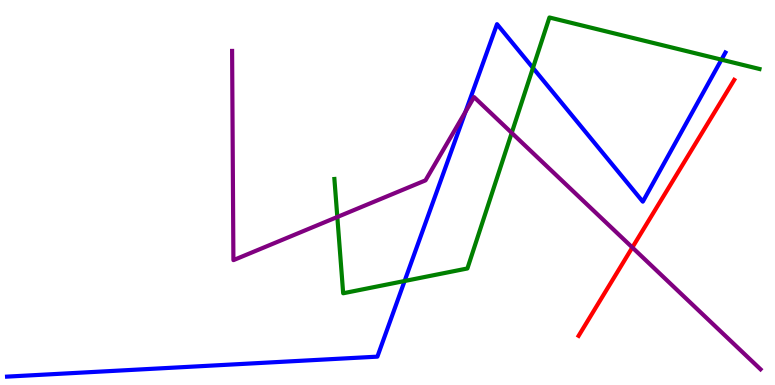[{'lines': ['blue', 'red'], 'intersections': []}, {'lines': ['green', 'red'], 'intersections': []}, {'lines': ['purple', 'red'], 'intersections': [{'x': 8.16, 'y': 3.57}]}, {'lines': ['blue', 'green'], 'intersections': [{'x': 5.22, 'y': 2.7}, {'x': 6.88, 'y': 8.24}, {'x': 9.31, 'y': 8.45}]}, {'lines': ['blue', 'purple'], 'intersections': [{'x': 6.01, 'y': 7.1}]}, {'lines': ['green', 'purple'], 'intersections': [{'x': 4.35, 'y': 4.36}, {'x': 6.6, 'y': 6.55}]}]